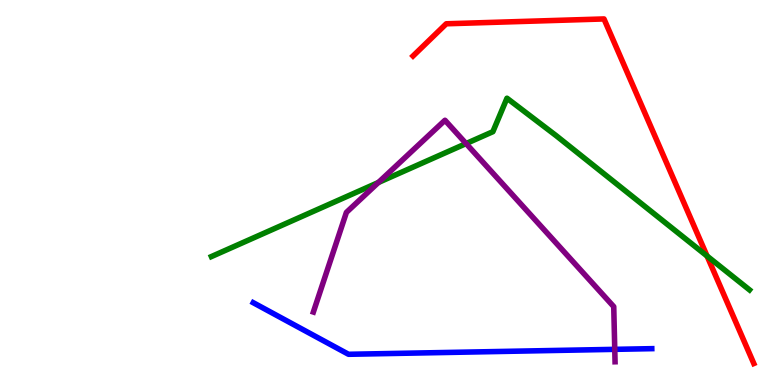[{'lines': ['blue', 'red'], 'intersections': []}, {'lines': ['green', 'red'], 'intersections': [{'x': 9.12, 'y': 3.35}]}, {'lines': ['purple', 'red'], 'intersections': []}, {'lines': ['blue', 'green'], 'intersections': []}, {'lines': ['blue', 'purple'], 'intersections': [{'x': 7.93, 'y': 0.926}]}, {'lines': ['green', 'purple'], 'intersections': [{'x': 4.88, 'y': 5.26}, {'x': 6.01, 'y': 6.27}]}]